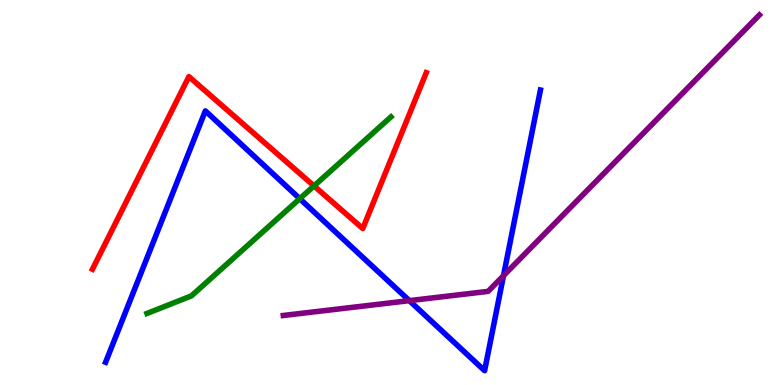[{'lines': ['blue', 'red'], 'intersections': []}, {'lines': ['green', 'red'], 'intersections': [{'x': 4.05, 'y': 5.17}]}, {'lines': ['purple', 'red'], 'intersections': []}, {'lines': ['blue', 'green'], 'intersections': [{'x': 3.87, 'y': 4.84}]}, {'lines': ['blue', 'purple'], 'intersections': [{'x': 5.28, 'y': 2.19}, {'x': 6.5, 'y': 2.84}]}, {'lines': ['green', 'purple'], 'intersections': []}]